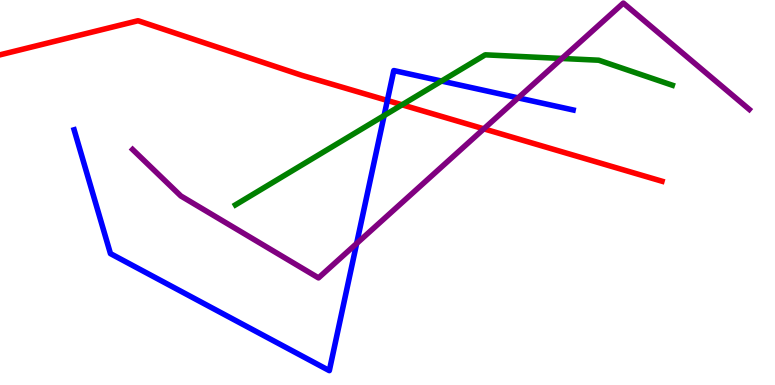[{'lines': ['blue', 'red'], 'intersections': [{'x': 5.0, 'y': 7.39}]}, {'lines': ['green', 'red'], 'intersections': [{'x': 5.19, 'y': 7.28}]}, {'lines': ['purple', 'red'], 'intersections': [{'x': 6.24, 'y': 6.65}]}, {'lines': ['blue', 'green'], 'intersections': [{'x': 4.96, 'y': 7.0}, {'x': 5.7, 'y': 7.89}]}, {'lines': ['blue', 'purple'], 'intersections': [{'x': 4.6, 'y': 3.68}, {'x': 6.69, 'y': 7.46}]}, {'lines': ['green', 'purple'], 'intersections': [{'x': 7.25, 'y': 8.48}]}]